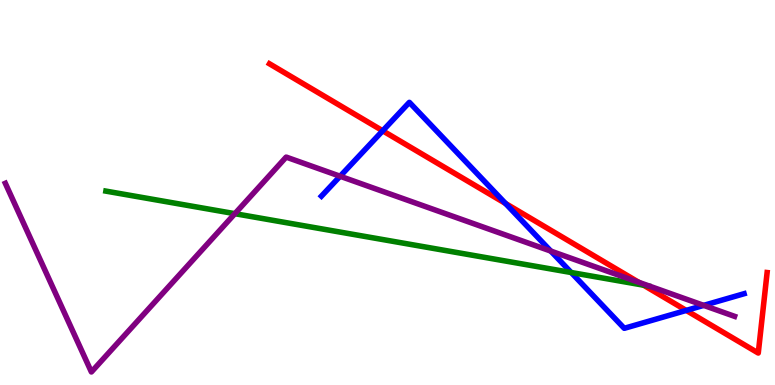[{'lines': ['blue', 'red'], 'intersections': [{'x': 4.94, 'y': 6.6}, {'x': 6.52, 'y': 4.71}, {'x': 8.85, 'y': 1.94}]}, {'lines': ['green', 'red'], 'intersections': [{'x': 8.3, 'y': 2.59}]}, {'lines': ['purple', 'red'], 'intersections': [{'x': 8.24, 'y': 2.67}]}, {'lines': ['blue', 'green'], 'intersections': [{'x': 7.37, 'y': 2.92}]}, {'lines': ['blue', 'purple'], 'intersections': [{'x': 4.39, 'y': 5.42}, {'x': 7.11, 'y': 3.48}, {'x': 9.08, 'y': 2.07}]}, {'lines': ['green', 'purple'], 'intersections': [{'x': 3.03, 'y': 4.45}]}]